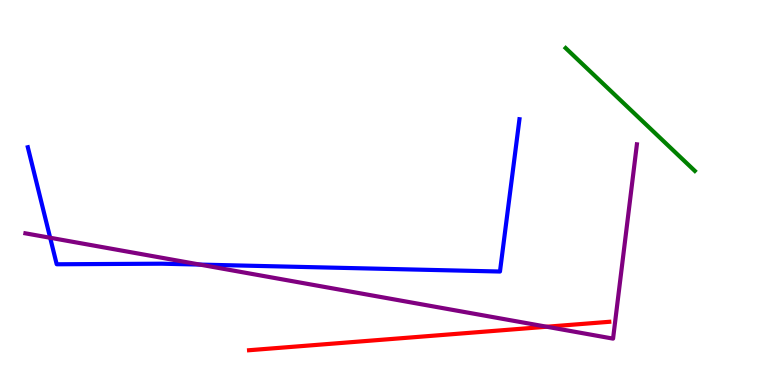[{'lines': ['blue', 'red'], 'intersections': []}, {'lines': ['green', 'red'], 'intersections': []}, {'lines': ['purple', 'red'], 'intersections': [{'x': 7.05, 'y': 1.51}]}, {'lines': ['blue', 'green'], 'intersections': []}, {'lines': ['blue', 'purple'], 'intersections': [{'x': 0.647, 'y': 3.82}, {'x': 2.58, 'y': 3.13}]}, {'lines': ['green', 'purple'], 'intersections': []}]